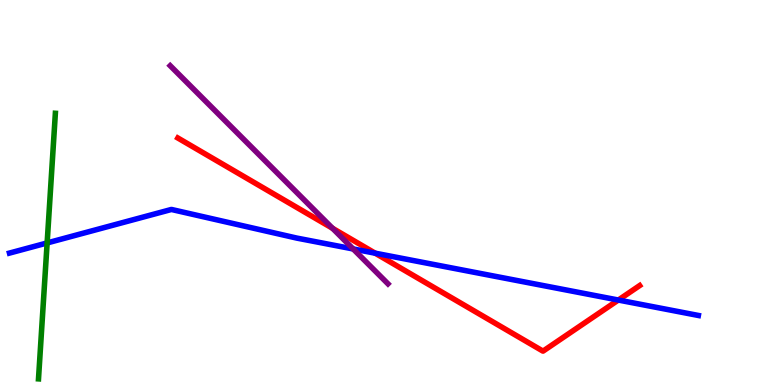[{'lines': ['blue', 'red'], 'intersections': [{'x': 4.84, 'y': 3.42}, {'x': 7.98, 'y': 2.21}]}, {'lines': ['green', 'red'], 'intersections': []}, {'lines': ['purple', 'red'], 'intersections': [{'x': 4.29, 'y': 4.07}]}, {'lines': ['blue', 'green'], 'intersections': [{'x': 0.608, 'y': 3.69}]}, {'lines': ['blue', 'purple'], 'intersections': [{'x': 4.56, 'y': 3.53}]}, {'lines': ['green', 'purple'], 'intersections': []}]